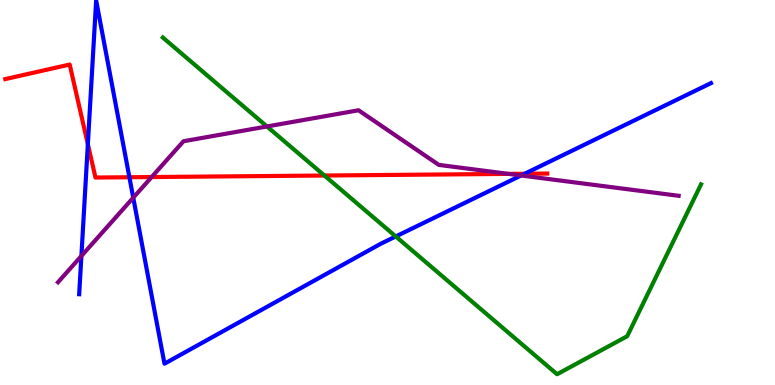[{'lines': ['blue', 'red'], 'intersections': [{'x': 1.13, 'y': 6.26}, {'x': 1.67, 'y': 5.4}, {'x': 6.77, 'y': 5.49}]}, {'lines': ['green', 'red'], 'intersections': [{'x': 4.19, 'y': 5.44}]}, {'lines': ['purple', 'red'], 'intersections': [{'x': 1.96, 'y': 5.4}, {'x': 6.56, 'y': 5.48}]}, {'lines': ['blue', 'green'], 'intersections': [{'x': 5.11, 'y': 3.86}]}, {'lines': ['blue', 'purple'], 'intersections': [{'x': 1.05, 'y': 3.35}, {'x': 1.72, 'y': 4.86}, {'x': 6.72, 'y': 5.44}]}, {'lines': ['green', 'purple'], 'intersections': [{'x': 3.44, 'y': 6.72}]}]